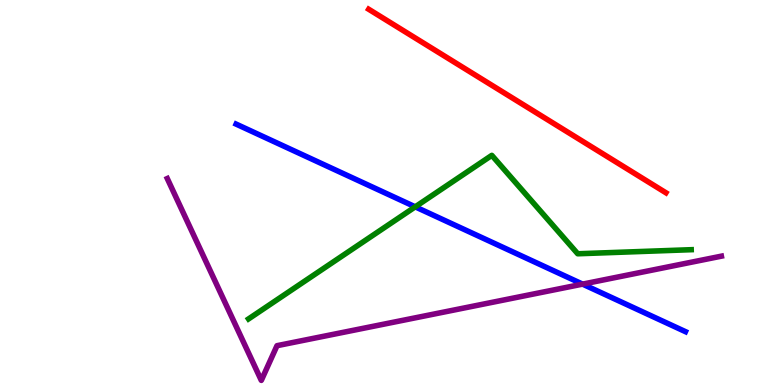[{'lines': ['blue', 'red'], 'intersections': []}, {'lines': ['green', 'red'], 'intersections': []}, {'lines': ['purple', 'red'], 'intersections': []}, {'lines': ['blue', 'green'], 'intersections': [{'x': 5.36, 'y': 4.63}]}, {'lines': ['blue', 'purple'], 'intersections': [{'x': 7.52, 'y': 2.62}]}, {'lines': ['green', 'purple'], 'intersections': []}]